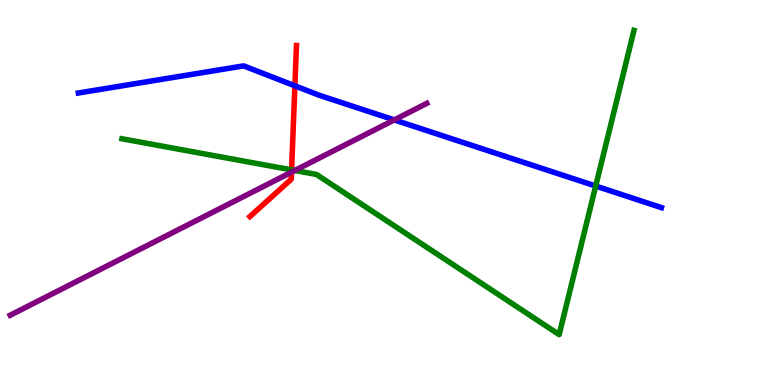[{'lines': ['blue', 'red'], 'intersections': [{'x': 3.81, 'y': 7.77}]}, {'lines': ['green', 'red'], 'intersections': [{'x': 3.76, 'y': 5.59}]}, {'lines': ['purple', 'red'], 'intersections': [{'x': 3.76, 'y': 5.53}]}, {'lines': ['blue', 'green'], 'intersections': [{'x': 7.69, 'y': 5.17}]}, {'lines': ['blue', 'purple'], 'intersections': [{'x': 5.09, 'y': 6.89}]}, {'lines': ['green', 'purple'], 'intersections': [{'x': 3.8, 'y': 5.57}]}]